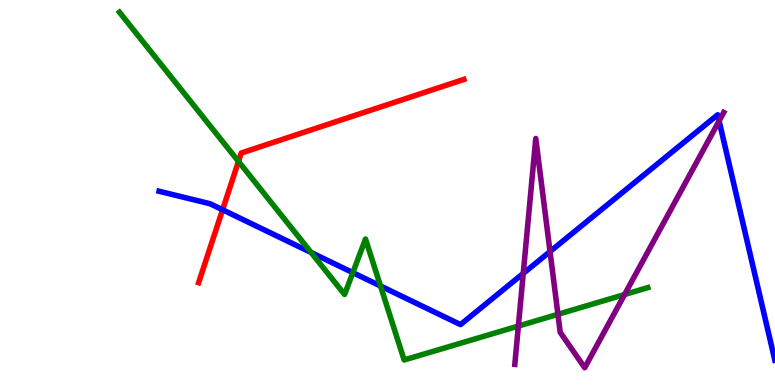[{'lines': ['blue', 'red'], 'intersections': [{'x': 2.87, 'y': 4.55}]}, {'lines': ['green', 'red'], 'intersections': [{'x': 3.08, 'y': 5.81}]}, {'lines': ['purple', 'red'], 'intersections': []}, {'lines': ['blue', 'green'], 'intersections': [{'x': 4.01, 'y': 3.44}, {'x': 4.55, 'y': 2.92}, {'x': 4.91, 'y': 2.57}]}, {'lines': ['blue', 'purple'], 'intersections': [{'x': 6.75, 'y': 2.9}, {'x': 7.1, 'y': 3.47}, {'x': 9.28, 'y': 6.86}]}, {'lines': ['green', 'purple'], 'intersections': [{'x': 6.69, 'y': 1.53}, {'x': 7.2, 'y': 1.84}, {'x': 8.06, 'y': 2.35}]}]